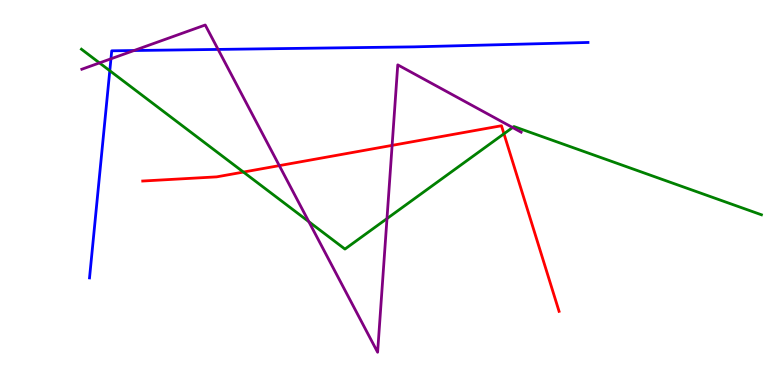[{'lines': ['blue', 'red'], 'intersections': []}, {'lines': ['green', 'red'], 'intersections': [{'x': 3.14, 'y': 5.53}, {'x': 6.5, 'y': 6.53}]}, {'lines': ['purple', 'red'], 'intersections': [{'x': 3.6, 'y': 5.7}, {'x': 5.06, 'y': 6.22}]}, {'lines': ['blue', 'green'], 'intersections': [{'x': 1.42, 'y': 8.16}]}, {'lines': ['blue', 'purple'], 'intersections': [{'x': 1.43, 'y': 8.47}, {'x': 1.73, 'y': 8.69}, {'x': 2.81, 'y': 8.72}]}, {'lines': ['green', 'purple'], 'intersections': [{'x': 1.28, 'y': 8.37}, {'x': 3.99, 'y': 4.24}, {'x': 4.99, 'y': 4.32}, {'x': 6.61, 'y': 6.69}]}]